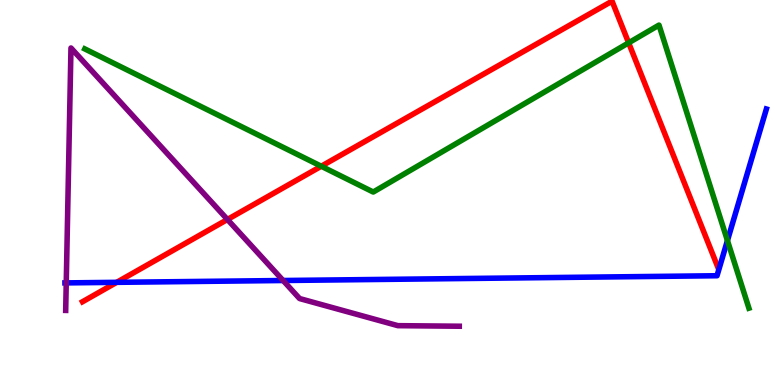[{'lines': ['blue', 'red'], 'intersections': [{'x': 1.51, 'y': 2.67}]}, {'lines': ['green', 'red'], 'intersections': [{'x': 4.15, 'y': 5.68}, {'x': 8.11, 'y': 8.89}]}, {'lines': ['purple', 'red'], 'intersections': [{'x': 2.93, 'y': 4.3}]}, {'lines': ['blue', 'green'], 'intersections': [{'x': 9.39, 'y': 3.75}]}, {'lines': ['blue', 'purple'], 'intersections': [{'x': 0.855, 'y': 2.65}, {'x': 3.65, 'y': 2.71}]}, {'lines': ['green', 'purple'], 'intersections': []}]